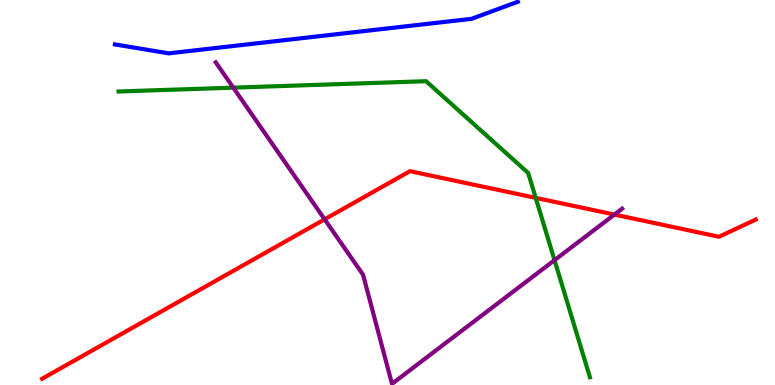[{'lines': ['blue', 'red'], 'intersections': []}, {'lines': ['green', 'red'], 'intersections': [{'x': 6.91, 'y': 4.86}]}, {'lines': ['purple', 'red'], 'intersections': [{'x': 4.19, 'y': 4.3}, {'x': 7.93, 'y': 4.43}]}, {'lines': ['blue', 'green'], 'intersections': []}, {'lines': ['blue', 'purple'], 'intersections': []}, {'lines': ['green', 'purple'], 'intersections': [{'x': 3.01, 'y': 7.72}, {'x': 7.16, 'y': 3.24}]}]